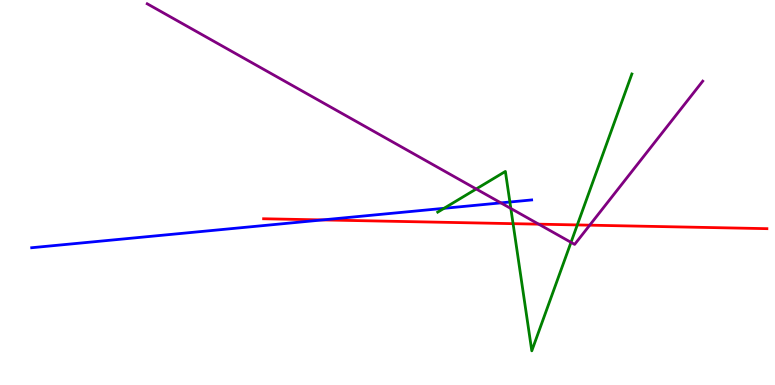[{'lines': ['blue', 'red'], 'intersections': [{'x': 4.16, 'y': 4.29}]}, {'lines': ['green', 'red'], 'intersections': [{'x': 6.62, 'y': 4.19}, {'x': 7.45, 'y': 4.16}]}, {'lines': ['purple', 'red'], 'intersections': [{'x': 6.95, 'y': 4.18}, {'x': 7.61, 'y': 4.15}]}, {'lines': ['blue', 'green'], 'intersections': [{'x': 5.73, 'y': 4.59}, {'x': 6.58, 'y': 4.75}]}, {'lines': ['blue', 'purple'], 'intersections': [{'x': 6.46, 'y': 4.73}]}, {'lines': ['green', 'purple'], 'intersections': [{'x': 6.14, 'y': 5.09}, {'x': 6.59, 'y': 4.58}, {'x': 7.37, 'y': 3.71}]}]